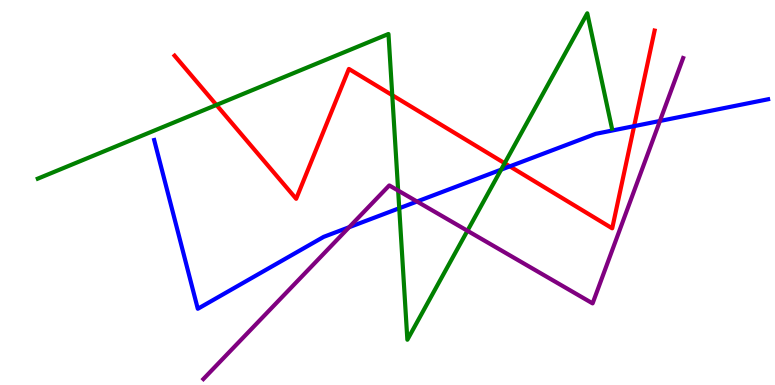[{'lines': ['blue', 'red'], 'intersections': [{'x': 6.58, 'y': 5.68}, {'x': 8.18, 'y': 6.72}]}, {'lines': ['green', 'red'], 'intersections': [{'x': 2.79, 'y': 7.27}, {'x': 5.06, 'y': 7.53}, {'x': 6.51, 'y': 5.76}]}, {'lines': ['purple', 'red'], 'intersections': []}, {'lines': ['blue', 'green'], 'intersections': [{'x': 5.15, 'y': 4.59}, {'x': 6.47, 'y': 5.59}]}, {'lines': ['blue', 'purple'], 'intersections': [{'x': 4.51, 'y': 4.1}, {'x': 5.38, 'y': 4.77}, {'x': 8.52, 'y': 6.86}]}, {'lines': ['green', 'purple'], 'intersections': [{'x': 5.14, 'y': 5.05}, {'x': 6.03, 'y': 4.01}]}]